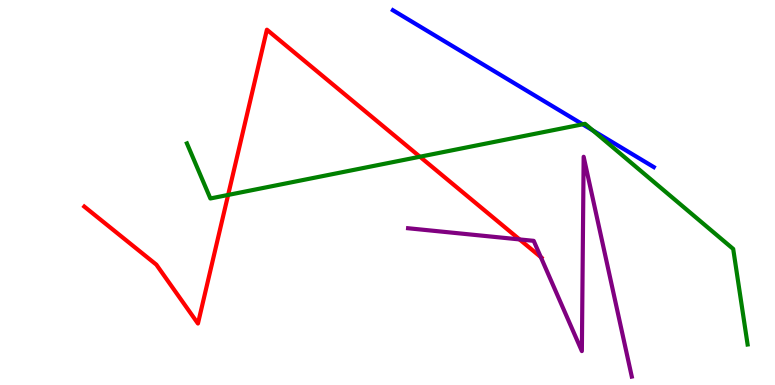[{'lines': ['blue', 'red'], 'intersections': []}, {'lines': ['green', 'red'], 'intersections': [{'x': 2.94, 'y': 4.94}, {'x': 5.42, 'y': 5.93}]}, {'lines': ['purple', 'red'], 'intersections': [{'x': 6.7, 'y': 3.78}, {'x': 6.98, 'y': 3.32}]}, {'lines': ['blue', 'green'], 'intersections': [{'x': 7.52, 'y': 6.77}, {'x': 7.65, 'y': 6.61}]}, {'lines': ['blue', 'purple'], 'intersections': []}, {'lines': ['green', 'purple'], 'intersections': []}]